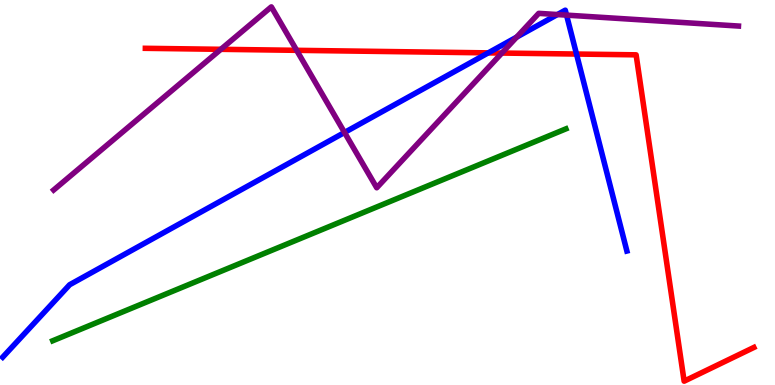[{'lines': ['blue', 'red'], 'intersections': [{'x': 6.3, 'y': 8.63}, {'x': 7.44, 'y': 8.6}]}, {'lines': ['green', 'red'], 'intersections': []}, {'lines': ['purple', 'red'], 'intersections': [{'x': 2.85, 'y': 8.72}, {'x': 3.83, 'y': 8.69}, {'x': 6.48, 'y': 8.62}]}, {'lines': ['blue', 'green'], 'intersections': []}, {'lines': ['blue', 'purple'], 'intersections': [{'x': 4.45, 'y': 6.56}, {'x': 6.67, 'y': 9.04}, {'x': 7.19, 'y': 9.62}, {'x': 7.31, 'y': 9.61}]}, {'lines': ['green', 'purple'], 'intersections': []}]